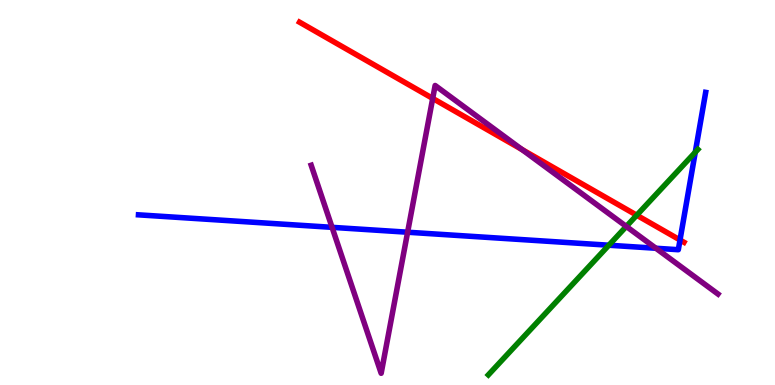[{'lines': ['blue', 'red'], 'intersections': [{'x': 8.77, 'y': 3.77}]}, {'lines': ['green', 'red'], 'intersections': [{'x': 8.22, 'y': 4.41}]}, {'lines': ['purple', 'red'], 'intersections': [{'x': 5.58, 'y': 7.44}, {'x': 6.73, 'y': 6.12}]}, {'lines': ['blue', 'green'], 'intersections': [{'x': 7.86, 'y': 3.63}, {'x': 8.97, 'y': 6.05}]}, {'lines': ['blue', 'purple'], 'intersections': [{'x': 4.28, 'y': 4.1}, {'x': 5.26, 'y': 3.97}, {'x': 8.46, 'y': 3.55}]}, {'lines': ['green', 'purple'], 'intersections': [{'x': 8.08, 'y': 4.12}]}]